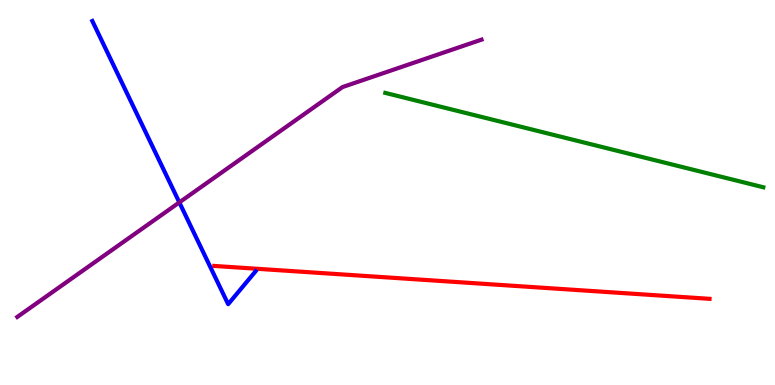[{'lines': ['blue', 'red'], 'intersections': []}, {'lines': ['green', 'red'], 'intersections': []}, {'lines': ['purple', 'red'], 'intersections': []}, {'lines': ['blue', 'green'], 'intersections': []}, {'lines': ['blue', 'purple'], 'intersections': [{'x': 2.31, 'y': 4.74}]}, {'lines': ['green', 'purple'], 'intersections': []}]